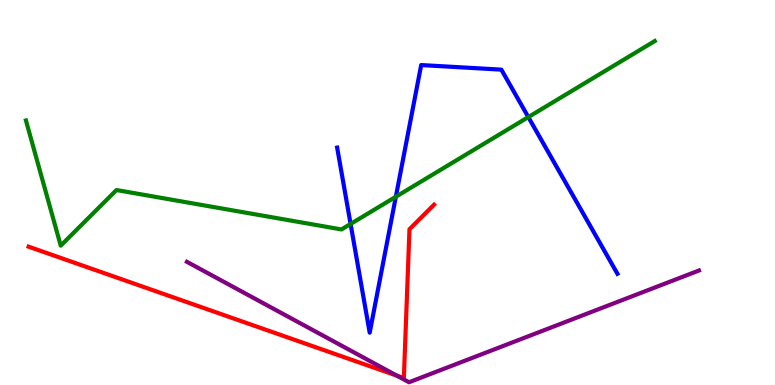[{'lines': ['blue', 'red'], 'intersections': []}, {'lines': ['green', 'red'], 'intersections': []}, {'lines': ['purple', 'red'], 'intersections': [{'x': 5.12, 'y': 0.242}]}, {'lines': ['blue', 'green'], 'intersections': [{'x': 4.52, 'y': 4.18}, {'x': 5.11, 'y': 4.89}, {'x': 6.82, 'y': 6.96}]}, {'lines': ['blue', 'purple'], 'intersections': []}, {'lines': ['green', 'purple'], 'intersections': []}]